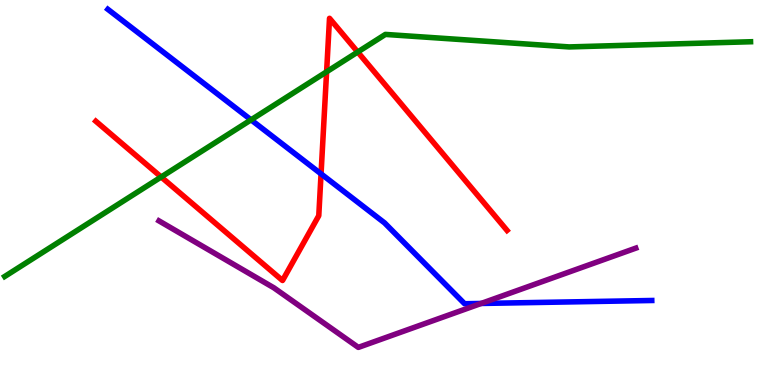[{'lines': ['blue', 'red'], 'intersections': [{'x': 4.14, 'y': 5.48}]}, {'lines': ['green', 'red'], 'intersections': [{'x': 2.08, 'y': 5.4}, {'x': 4.21, 'y': 8.14}, {'x': 4.62, 'y': 8.65}]}, {'lines': ['purple', 'red'], 'intersections': []}, {'lines': ['blue', 'green'], 'intersections': [{'x': 3.24, 'y': 6.89}]}, {'lines': ['blue', 'purple'], 'intersections': [{'x': 6.21, 'y': 2.12}]}, {'lines': ['green', 'purple'], 'intersections': []}]